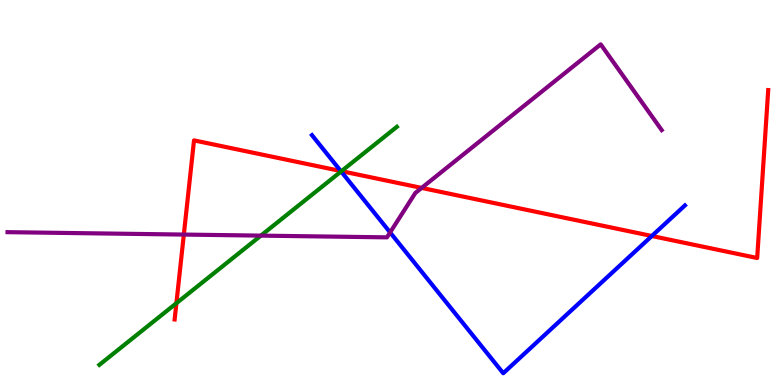[{'lines': ['blue', 'red'], 'intersections': [{'x': 4.4, 'y': 5.56}, {'x': 8.41, 'y': 3.87}]}, {'lines': ['green', 'red'], 'intersections': [{'x': 2.28, 'y': 2.12}, {'x': 4.41, 'y': 5.55}]}, {'lines': ['purple', 'red'], 'intersections': [{'x': 2.37, 'y': 3.91}, {'x': 5.44, 'y': 5.12}]}, {'lines': ['blue', 'green'], 'intersections': [{'x': 4.4, 'y': 5.55}]}, {'lines': ['blue', 'purple'], 'intersections': [{'x': 5.03, 'y': 3.96}]}, {'lines': ['green', 'purple'], 'intersections': [{'x': 3.37, 'y': 3.88}]}]